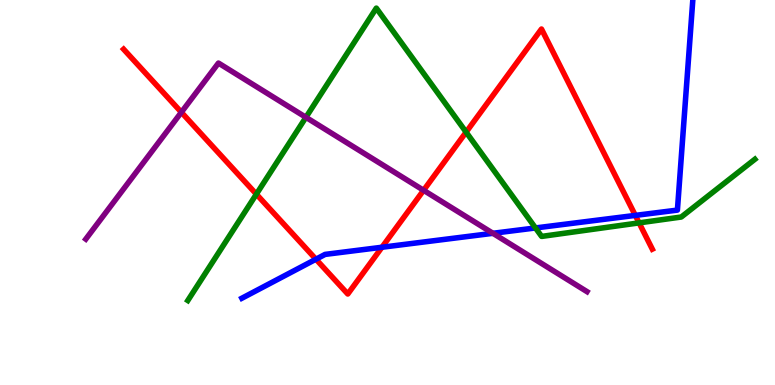[{'lines': ['blue', 'red'], 'intersections': [{'x': 4.08, 'y': 3.27}, {'x': 4.93, 'y': 3.58}, {'x': 8.2, 'y': 4.41}]}, {'lines': ['green', 'red'], 'intersections': [{'x': 3.31, 'y': 4.96}, {'x': 6.01, 'y': 6.57}, {'x': 8.25, 'y': 4.21}]}, {'lines': ['purple', 'red'], 'intersections': [{'x': 2.34, 'y': 7.08}, {'x': 5.47, 'y': 5.06}]}, {'lines': ['blue', 'green'], 'intersections': [{'x': 6.91, 'y': 4.08}]}, {'lines': ['blue', 'purple'], 'intersections': [{'x': 6.36, 'y': 3.94}]}, {'lines': ['green', 'purple'], 'intersections': [{'x': 3.95, 'y': 6.95}]}]